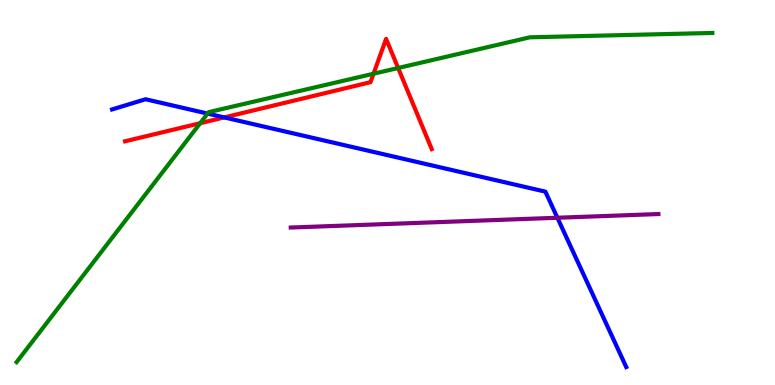[{'lines': ['blue', 'red'], 'intersections': [{'x': 2.89, 'y': 6.95}]}, {'lines': ['green', 'red'], 'intersections': [{'x': 2.58, 'y': 6.8}, {'x': 4.82, 'y': 8.08}, {'x': 5.14, 'y': 8.23}]}, {'lines': ['purple', 'red'], 'intersections': []}, {'lines': ['blue', 'green'], 'intersections': [{'x': 2.68, 'y': 7.05}]}, {'lines': ['blue', 'purple'], 'intersections': [{'x': 7.19, 'y': 4.34}]}, {'lines': ['green', 'purple'], 'intersections': []}]